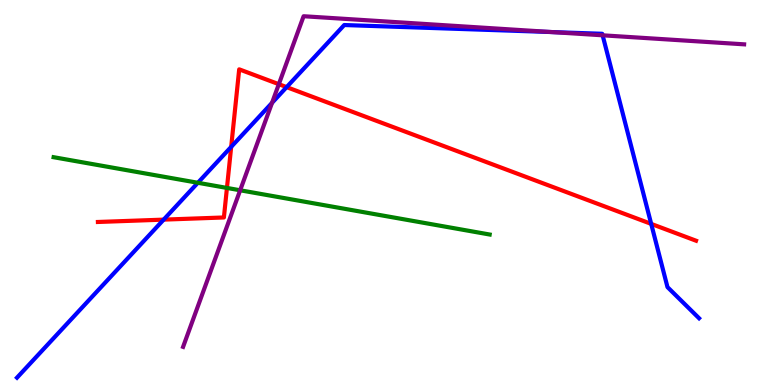[{'lines': ['blue', 'red'], 'intersections': [{'x': 2.11, 'y': 4.3}, {'x': 2.98, 'y': 6.19}, {'x': 3.7, 'y': 7.74}, {'x': 8.4, 'y': 4.18}]}, {'lines': ['green', 'red'], 'intersections': [{'x': 2.93, 'y': 5.12}]}, {'lines': ['purple', 'red'], 'intersections': [{'x': 3.6, 'y': 7.81}]}, {'lines': ['blue', 'green'], 'intersections': [{'x': 2.55, 'y': 5.25}]}, {'lines': ['blue', 'purple'], 'intersections': [{'x': 3.51, 'y': 7.33}, {'x': 7.12, 'y': 9.17}, {'x': 7.78, 'y': 9.08}]}, {'lines': ['green', 'purple'], 'intersections': [{'x': 3.1, 'y': 5.06}]}]